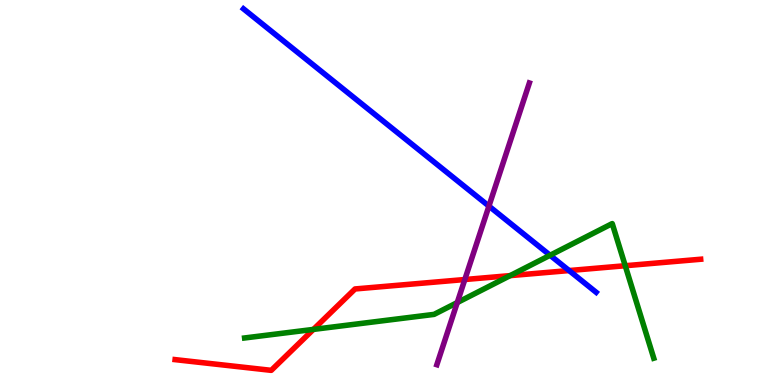[{'lines': ['blue', 'red'], 'intersections': [{'x': 7.34, 'y': 2.97}]}, {'lines': ['green', 'red'], 'intersections': [{'x': 4.04, 'y': 1.44}, {'x': 6.58, 'y': 2.84}, {'x': 8.07, 'y': 3.1}]}, {'lines': ['purple', 'red'], 'intersections': [{'x': 6.0, 'y': 2.74}]}, {'lines': ['blue', 'green'], 'intersections': [{'x': 7.1, 'y': 3.37}]}, {'lines': ['blue', 'purple'], 'intersections': [{'x': 6.31, 'y': 4.65}]}, {'lines': ['green', 'purple'], 'intersections': [{'x': 5.9, 'y': 2.14}]}]